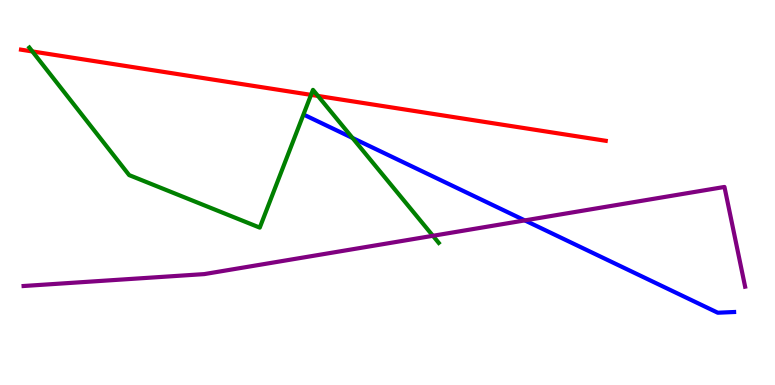[{'lines': ['blue', 'red'], 'intersections': []}, {'lines': ['green', 'red'], 'intersections': [{'x': 0.418, 'y': 8.66}, {'x': 4.01, 'y': 7.54}, {'x': 4.1, 'y': 7.51}]}, {'lines': ['purple', 'red'], 'intersections': []}, {'lines': ['blue', 'green'], 'intersections': [{'x': 4.55, 'y': 6.42}]}, {'lines': ['blue', 'purple'], 'intersections': [{'x': 6.77, 'y': 4.28}]}, {'lines': ['green', 'purple'], 'intersections': [{'x': 5.59, 'y': 3.88}]}]